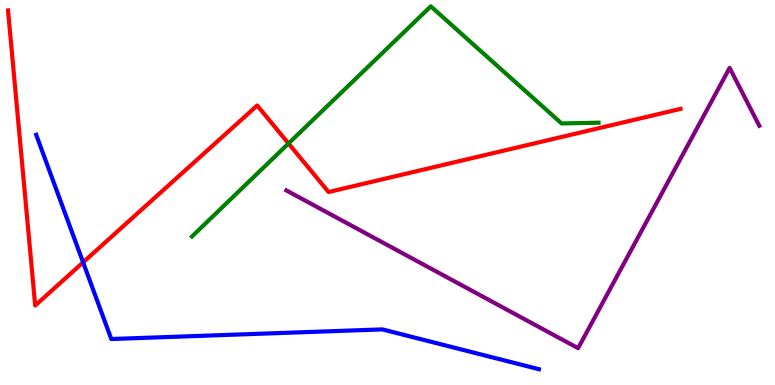[{'lines': ['blue', 'red'], 'intersections': [{'x': 1.07, 'y': 3.19}]}, {'lines': ['green', 'red'], 'intersections': [{'x': 3.72, 'y': 6.27}]}, {'lines': ['purple', 'red'], 'intersections': []}, {'lines': ['blue', 'green'], 'intersections': []}, {'lines': ['blue', 'purple'], 'intersections': []}, {'lines': ['green', 'purple'], 'intersections': []}]